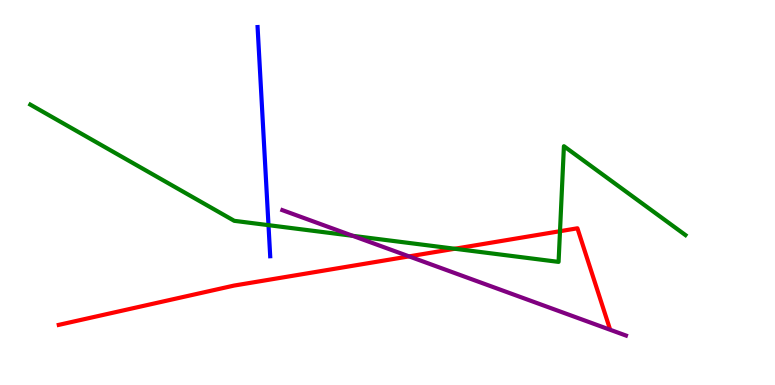[{'lines': ['blue', 'red'], 'intersections': []}, {'lines': ['green', 'red'], 'intersections': [{'x': 5.87, 'y': 3.54}, {'x': 7.23, 'y': 3.99}]}, {'lines': ['purple', 'red'], 'intersections': [{'x': 5.28, 'y': 3.34}]}, {'lines': ['blue', 'green'], 'intersections': [{'x': 3.46, 'y': 4.15}]}, {'lines': ['blue', 'purple'], 'intersections': []}, {'lines': ['green', 'purple'], 'intersections': [{'x': 4.55, 'y': 3.87}]}]